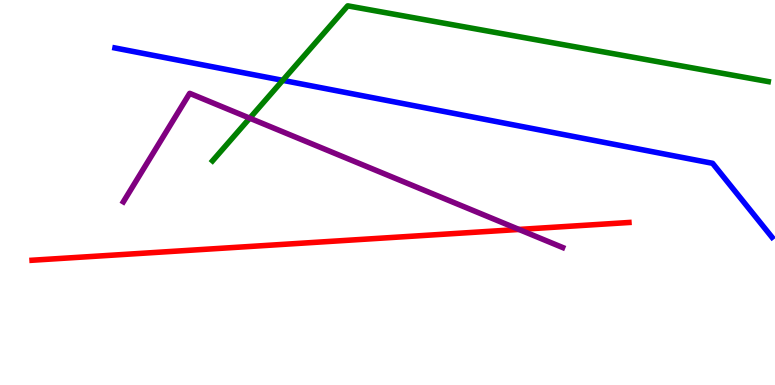[{'lines': ['blue', 'red'], 'intersections': []}, {'lines': ['green', 'red'], 'intersections': []}, {'lines': ['purple', 'red'], 'intersections': [{'x': 6.7, 'y': 4.04}]}, {'lines': ['blue', 'green'], 'intersections': [{'x': 3.65, 'y': 7.91}]}, {'lines': ['blue', 'purple'], 'intersections': []}, {'lines': ['green', 'purple'], 'intersections': [{'x': 3.22, 'y': 6.93}]}]